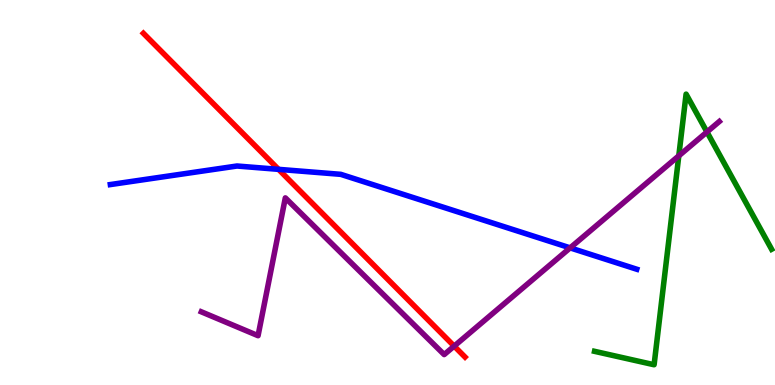[{'lines': ['blue', 'red'], 'intersections': [{'x': 3.59, 'y': 5.6}]}, {'lines': ['green', 'red'], 'intersections': []}, {'lines': ['purple', 'red'], 'intersections': [{'x': 5.86, 'y': 1.01}]}, {'lines': ['blue', 'green'], 'intersections': []}, {'lines': ['blue', 'purple'], 'intersections': [{'x': 7.36, 'y': 3.56}]}, {'lines': ['green', 'purple'], 'intersections': [{'x': 8.76, 'y': 5.95}, {'x': 9.12, 'y': 6.57}]}]